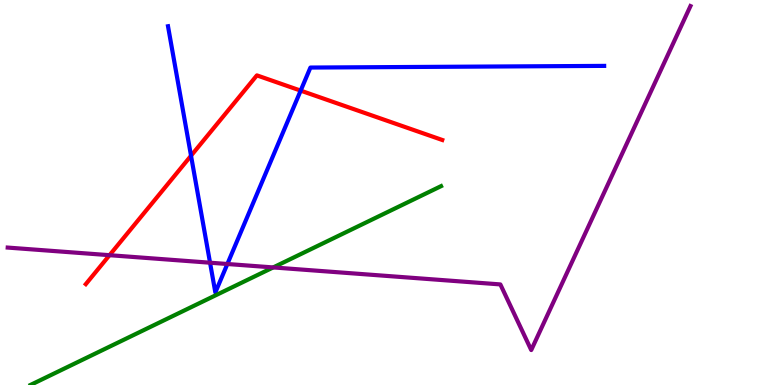[{'lines': ['blue', 'red'], 'intersections': [{'x': 2.46, 'y': 5.96}, {'x': 3.88, 'y': 7.65}]}, {'lines': ['green', 'red'], 'intersections': []}, {'lines': ['purple', 'red'], 'intersections': [{'x': 1.41, 'y': 3.37}]}, {'lines': ['blue', 'green'], 'intersections': []}, {'lines': ['blue', 'purple'], 'intersections': [{'x': 2.71, 'y': 3.18}, {'x': 2.93, 'y': 3.14}]}, {'lines': ['green', 'purple'], 'intersections': [{'x': 3.53, 'y': 3.05}]}]